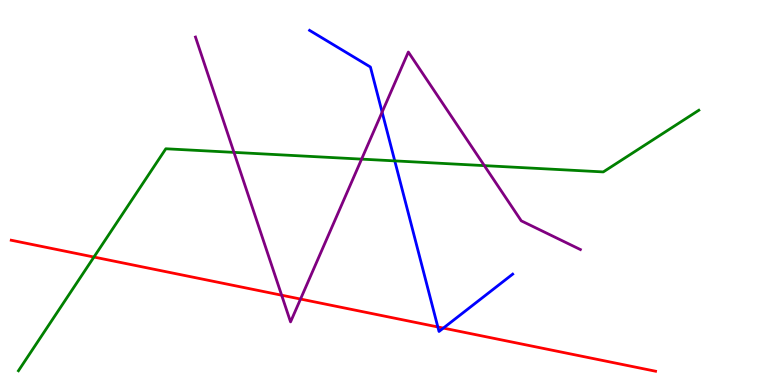[{'lines': ['blue', 'red'], 'intersections': [{'x': 5.65, 'y': 1.51}, {'x': 5.72, 'y': 1.48}]}, {'lines': ['green', 'red'], 'intersections': [{'x': 1.21, 'y': 3.32}]}, {'lines': ['purple', 'red'], 'intersections': [{'x': 3.63, 'y': 2.33}, {'x': 3.88, 'y': 2.23}]}, {'lines': ['blue', 'green'], 'intersections': [{'x': 5.09, 'y': 5.82}]}, {'lines': ['blue', 'purple'], 'intersections': [{'x': 4.93, 'y': 7.09}]}, {'lines': ['green', 'purple'], 'intersections': [{'x': 3.02, 'y': 6.04}, {'x': 4.67, 'y': 5.87}, {'x': 6.25, 'y': 5.7}]}]